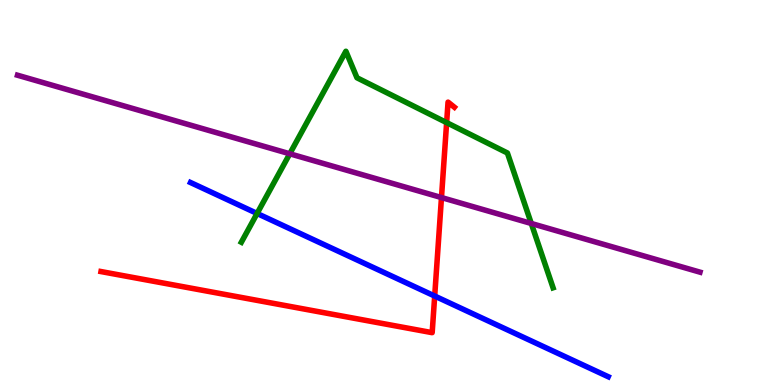[{'lines': ['blue', 'red'], 'intersections': [{'x': 5.61, 'y': 2.31}]}, {'lines': ['green', 'red'], 'intersections': [{'x': 5.76, 'y': 6.82}]}, {'lines': ['purple', 'red'], 'intersections': [{'x': 5.7, 'y': 4.87}]}, {'lines': ['blue', 'green'], 'intersections': [{'x': 3.32, 'y': 4.46}]}, {'lines': ['blue', 'purple'], 'intersections': []}, {'lines': ['green', 'purple'], 'intersections': [{'x': 3.74, 'y': 6.01}, {'x': 6.86, 'y': 4.2}]}]